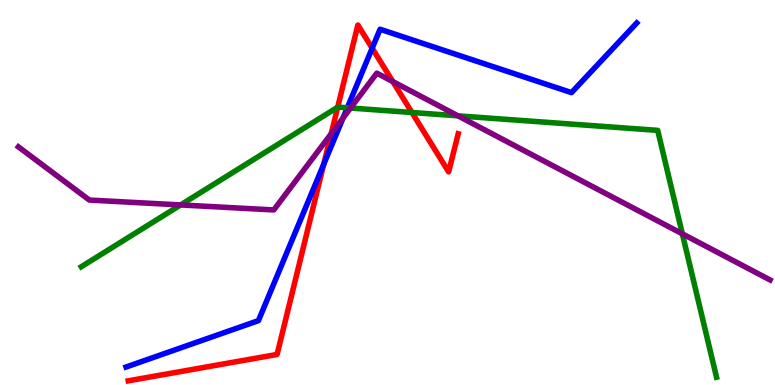[{'lines': ['blue', 'red'], 'intersections': [{'x': 4.18, 'y': 5.73}, {'x': 4.8, 'y': 8.75}]}, {'lines': ['green', 'red'], 'intersections': [{'x': 4.36, 'y': 7.22}, {'x': 5.32, 'y': 7.08}]}, {'lines': ['purple', 'red'], 'intersections': [{'x': 4.27, 'y': 6.53}, {'x': 5.07, 'y': 7.88}]}, {'lines': ['blue', 'green'], 'intersections': [{'x': 4.48, 'y': 7.2}]}, {'lines': ['blue', 'purple'], 'intersections': [{'x': 4.43, 'y': 6.94}]}, {'lines': ['green', 'purple'], 'intersections': [{'x': 2.33, 'y': 4.68}, {'x': 4.52, 'y': 7.19}, {'x': 5.91, 'y': 6.99}, {'x': 8.8, 'y': 3.93}]}]